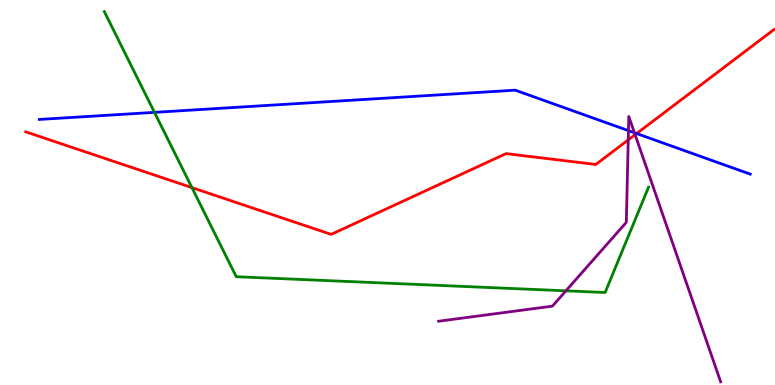[{'lines': ['blue', 'red'], 'intersections': [{'x': 8.21, 'y': 6.53}]}, {'lines': ['green', 'red'], 'intersections': [{'x': 2.48, 'y': 5.13}]}, {'lines': ['purple', 'red'], 'intersections': [{'x': 8.11, 'y': 6.37}, {'x': 8.19, 'y': 6.5}]}, {'lines': ['blue', 'green'], 'intersections': [{'x': 1.99, 'y': 7.08}]}, {'lines': ['blue', 'purple'], 'intersections': [{'x': 8.11, 'y': 6.61}, {'x': 8.19, 'y': 6.55}]}, {'lines': ['green', 'purple'], 'intersections': [{'x': 7.3, 'y': 2.45}]}]